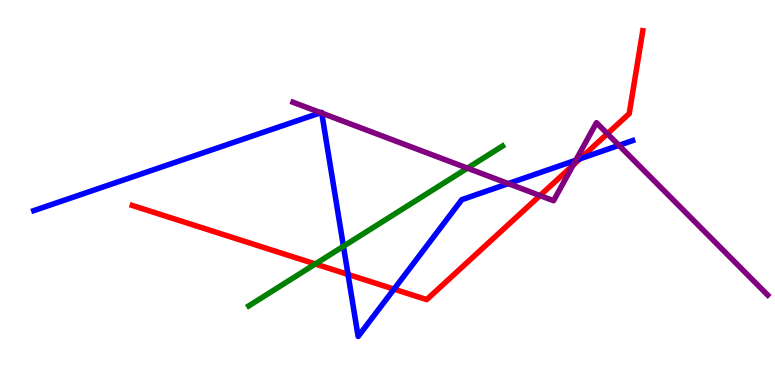[{'lines': ['blue', 'red'], 'intersections': [{'x': 4.49, 'y': 2.87}, {'x': 5.08, 'y': 2.49}, {'x': 7.48, 'y': 5.88}]}, {'lines': ['green', 'red'], 'intersections': [{'x': 4.07, 'y': 3.14}]}, {'lines': ['purple', 'red'], 'intersections': [{'x': 6.97, 'y': 4.92}, {'x': 7.39, 'y': 5.71}, {'x': 7.84, 'y': 6.53}]}, {'lines': ['blue', 'green'], 'intersections': [{'x': 4.43, 'y': 3.6}]}, {'lines': ['blue', 'purple'], 'intersections': [{'x': 4.14, 'y': 7.07}, {'x': 4.15, 'y': 7.06}, {'x': 6.56, 'y': 5.23}, {'x': 7.43, 'y': 5.84}, {'x': 7.99, 'y': 6.23}]}, {'lines': ['green', 'purple'], 'intersections': [{'x': 6.03, 'y': 5.63}]}]